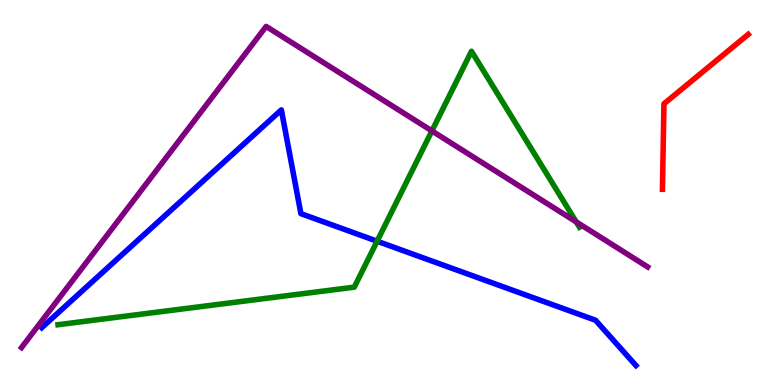[{'lines': ['blue', 'red'], 'intersections': []}, {'lines': ['green', 'red'], 'intersections': []}, {'lines': ['purple', 'red'], 'intersections': []}, {'lines': ['blue', 'green'], 'intersections': [{'x': 4.87, 'y': 3.73}]}, {'lines': ['blue', 'purple'], 'intersections': []}, {'lines': ['green', 'purple'], 'intersections': [{'x': 5.57, 'y': 6.6}, {'x': 7.43, 'y': 4.24}]}]